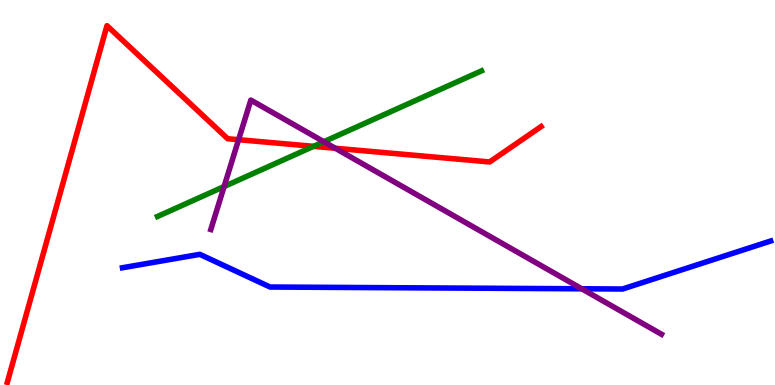[{'lines': ['blue', 'red'], 'intersections': []}, {'lines': ['green', 'red'], 'intersections': [{'x': 4.05, 'y': 6.2}]}, {'lines': ['purple', 'red'], 'intersections': [{'x': 3.08, 'y': 6.37}, {'x': 4.33, 'y': 6.15}]}, {'lines': ['blue', 'green'], 'intersections': []}, {'lines': ['blue', 'purple'], 'intersections': [{'x': 7.51, 'y': 2.5}]}, {'lines': ['green', 'purple'], 'intersections': [{'x': 2.89, 'y': 5.15}, {'x': 4.18, 'y': 6.32}]}]